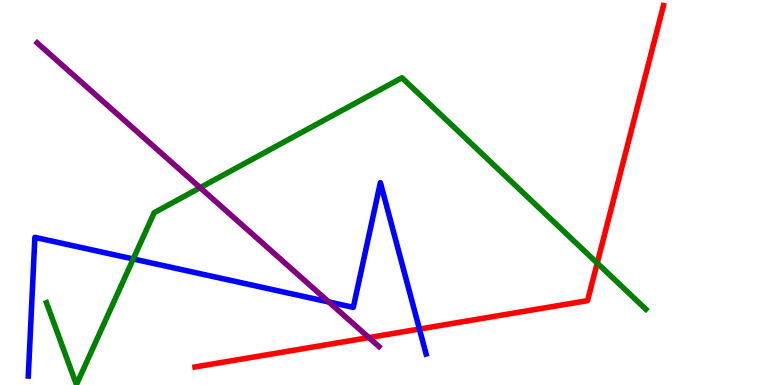[{'lines': ['blue', 'red'], 'intersections': [{'x': 5.41, 'y': 1.45}]}, {'lines': ['green', 'red'], 'intersections': [{'x': 7.71, 'y': 3.17}]}, {'lines': ['purple', 'red'], 'intersections': [{'x': 4.76, 'y': 1.23}]}, {'lines': ['blue', 'green'], 'intersections': [{'x': 1.72, 'y': 3.27}]}, {'lines': ['blue', 'purple'], 'intersections': [{'x': 4.24, 'y': 2.16}]}, {'lines': ['green', 'purple'], 'intersections': [{'x': 2.58, 'y': 5.13}]}]